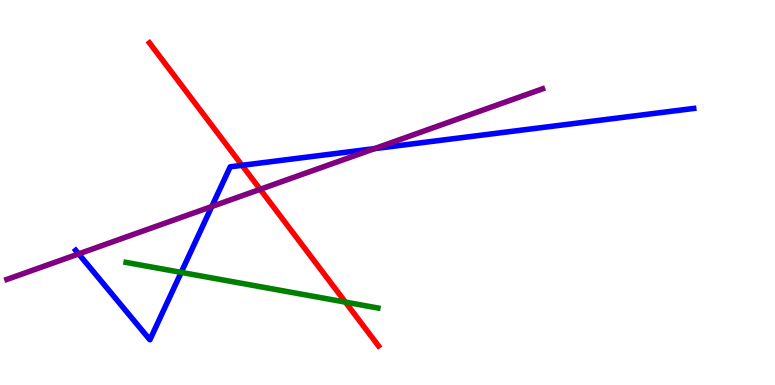[{'lines': ['blue', 'red'], 'intersections': [{'x': 3.12, 'y': 5.71}]}, {'lines': ['green', 'red'], 'intersections': [{'x': 4.46, 'y': 2.15}]}, {'lines': ['purple', 'red'], 'intersections': [{'x': 3.36, 'y': 5.08}]}, {'lines': ['blue', 'green'], 'intersections': [{'x': 2.34, 'y': 2.93}]}, {'lines': ['blue', 'purple'], 'intersections': [{'x': 1.01, 'y': 3.41}, {'x': 2.73, 'y': 4.64}, {'x': 4.83, 'y': 6.14}]}, {'lines': ['green', 'purple'], 'intersections': []}]